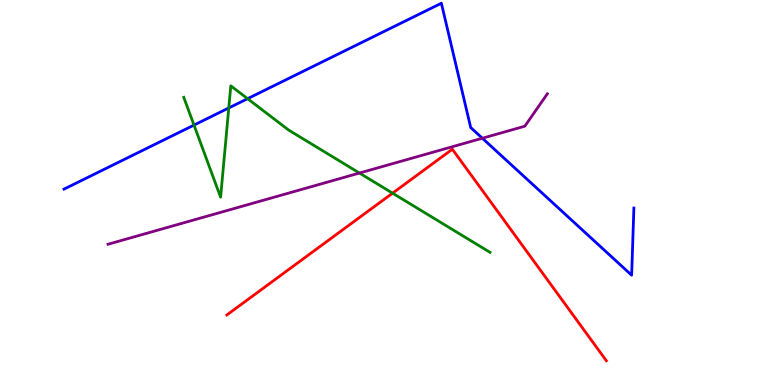[{'lines': ['blue', 'red'], 'intersections': []}, {'lines': ['green', 'red'], 'intersections': [{'x': 5.07, 'y': 4.98}]}, {'lines': ['purple', 'red'], 'intersections': []}, {'lines': ['blue', 'green'], 'intersections': [{'x': 2.5, 'y': 6.75}, {'x': 2.95, 'y': 7.2}, {'x': 3.19, 'y': 7.44}]}, {'lines': ['blue', 'purple'], 'intersections': [{'x': 6.22, 'y': 6.41}]}, {'lines': ['green', 'purple'], 'intersections': [{'x': 4.64, 'y': 5.51}]}]